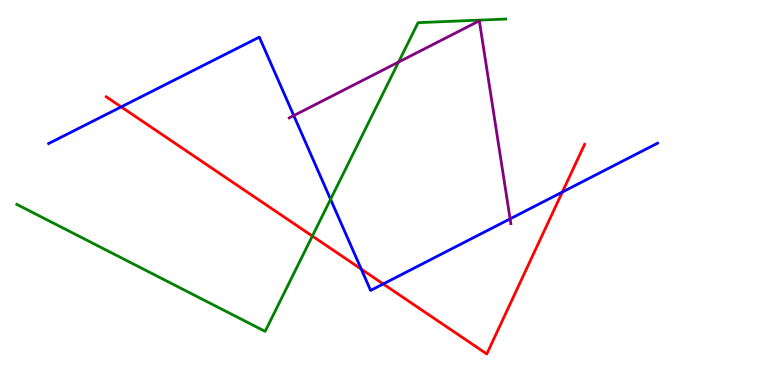[{'lines': ['blue', 'red'], 'intersections': [{'x': 1.56, 'y': 7.22}, {'x': 4.66, 'y': 3.01}, {'x': 4.94, 'y': 2.62}, {'x': 7.26, 'y': 5.01}]}, {'lines': ['green', 'red'], 'intersections': [{'x': 4.03, 'y': 3.87}]}, {'lines': ['purple', 'red'], 'intersections': []}, {'lines': ['blue', 'green'], 'intersections': [{'x': 4.27, 'y': 4.82}]}, {'lines': ['blue', 'purple'], 'intersections': [{'x': 3.79, 'y': 7.0}, {'x': 6.58, 'y': 4.32}]}, {'lines': ['green', 'purple'], 'intersections': [{'x': 5.14, 'y': 8.39}]}]